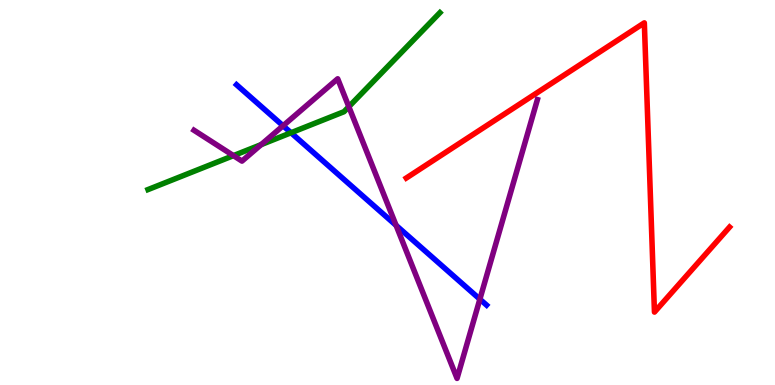[{'lines': ['blue', 'red'], 'intersections': []}, {'lines': ['green', 'red'], 'intersections': []}, {'lines': ['purple', 'red'], 'intersections': []}, {'lines': ['blue', 'green'], 'intersections': [{'x': 3.75, 'y': 6.55}]}, {'lines': ['blue', 'purple'], 'intersections': [{'x': 3.65, 'y': 6.73}, {'x': 5.11, 'y': 4.15}, {'x': 6.19, 'y': 2.23}]}, {'lines': ['green', 'purple'], 'intersections': [{'x': 3.01, 'y': 5.96}, {'x': 3.37, 'y': 6.24}, {'x': 4.5, 'y': 7.23}]}]